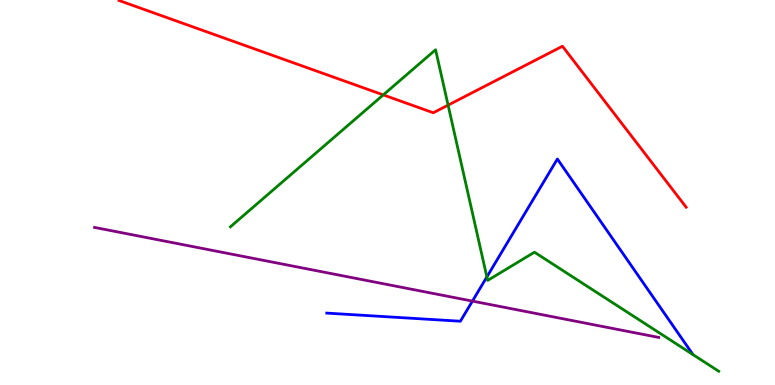[{'lines': ['blue', 'red'], 'intersections': []}, {'lines': ['green', 'red'], 'intersections': [{'x': 4.95, 'y': 7.54}, {'x': 5.78, 'y': 7.27}]}, {'lines': ['purple', 'red'], 'intersections': []}, {'lines': ['blue', 'green'], 'intersections': [{'x': 6.28, 'y': 2.81}]}, {'lines': ['blue', 'purple'], 'intersections': [{'x': 6.1, 'y': 2.18}]}, {'lines': ['green', 'purple'], 'intersections': []}]